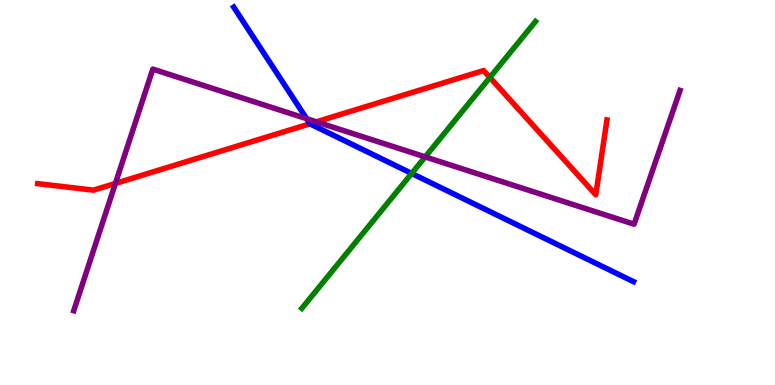[{'lines': ['blue', 'red'], 'intersections': [{'x': 4.0, 'y': 6.78}]}, {'lines': ['green', 'red'], 'intersections': [{'x': 6.32, 'y': 7.99}]}, {'lines': ['purple', 'red'], 'intersections': [{'x': 1.49, 'y': 5.24}, {'x': 4.08, 'y': 6.84}]}, {'lines': ['blue', 'green'], 'intersections': [{'x': 5.31, 'y': 5.49}]}, {'lines': ['blue', 'purple'], 'intersections': [{'x': 3.96, 'y': 6.92}]}, {'lines': ['green', 'purple'], 'intersections': [{'x': 5.49, 'y': 5.92}]}]